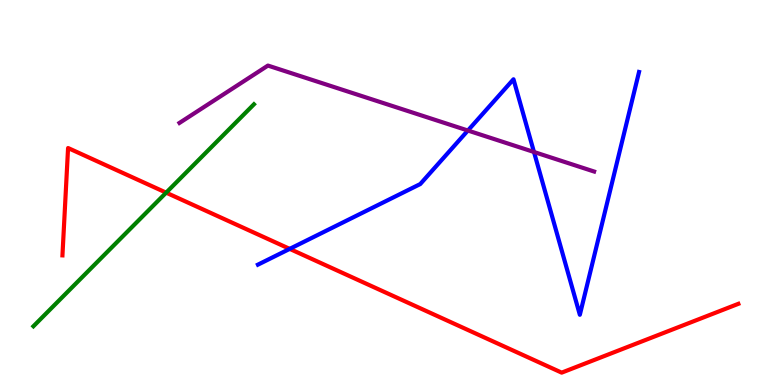[{'lines': ['blue', 'red'], 'intersections': [{'x': 3.74, 'y': 3.54}]}, {'lines': ['green', 'red'], 'intersections': [{'x': 2.14, 'y': 5.0}]}, {'lines': ['purple', 'red'], 'intersections': []}, {'lines': ['blue', 'green'], 'intersections': []}, {'lines': ['blue', 'purple'], 'intersections': [{'x': 6.04, 'y': 6.61}, {'x': 6.89, 'y': 6.05}]}, {'lines': ['green', 'purple'], 'intersections': []}]